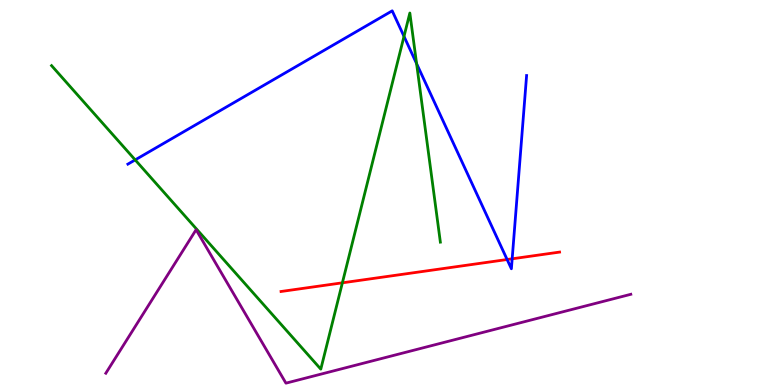[{'lines': ['blue', 'red'], 'intersections': [{'x': 6.54, 'y': 3.26}, {'x': 6.61, 'y': 3.28}]}, {'lines': ['green', 'red'], 'intersections': [{'x': 4.42, 'y': 2.65}]}, {'lines': ['purple', 'red'], 'intersections': []}, {'lines': ['blue', 'green'], 'intersections': [{'x': 1.74, 'y': 5.85}, {'x': 5.21, 'y': 9.06}, {'x': 5.38, 'y': 8.35}]}, {'lines': ['blue', 'purple'], 'intersections': []}, {'lines': ['green', 'purple'], 'intersections': []}]